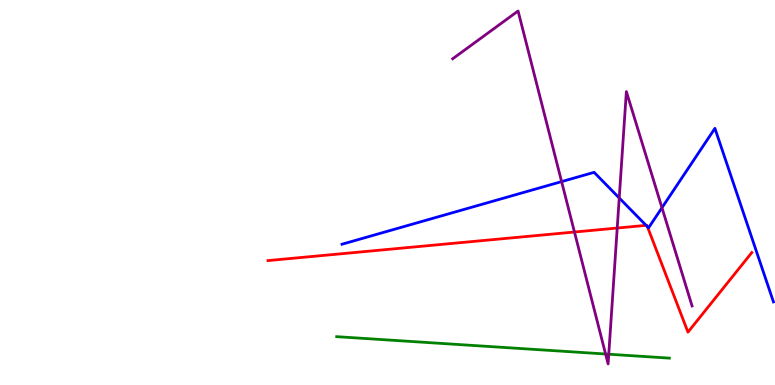[{'lines': ['blue', 'red'], 'intersections': [{'x': 8.34, 'y': 4.15}, {'x': 8.35, 'y': 4.11}]}, {'lines': ['green', 'red'], 'intersections': []}, {'lines': ['purple', 'red'], 'intersections': [{'x': 7.41, 'y': 3.97}, {'x': 7.96, 'y': 4.08}]}, {'lines': ['blue', 'green'], 'intersections': []}, {'lines': ['blue', 'purple'], 'intersections': [{'x': 7.25, 'y': 5.28}, {'x': 7.99, 'y': 4.86}, {'x': 8.54, 'y': 4.6}]}, {'lines': ['green', 'purple'], 'intersections': [{'x': 7.81, 'y': 0.805}, {'x': 7.85, 'y': 0.8}]}]